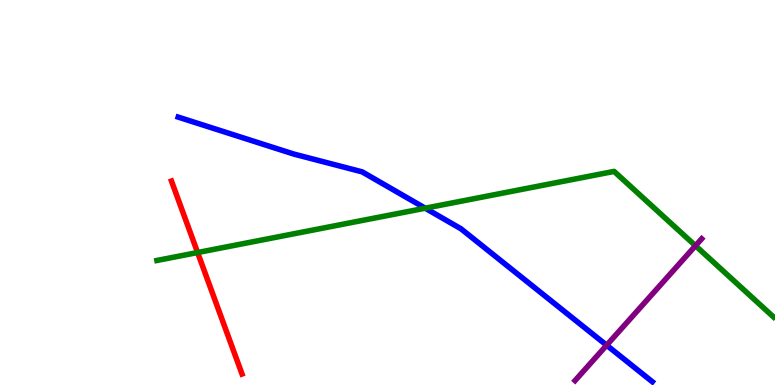[{'lines': ['blue', 'red'], 'intersections': []}, {'lines': ['green', 'red'], 'intersections': [{'x': 2.55, 'y': 3.44}]}, {'lines': ['purple', 'red'], 'intersections': []}, {'lines': ['blue', 'green'], 'intersections': [{'x': 5.49, 'y': 4.59}]}, {'lines': ['blue', 'purple'], 'intersections': [{'x': 7.83, 'y': 1.03}]}, {'lines': ['green', 'purple'], 'intersections': [{'x': 8.97, 'y': 3.62}]}]